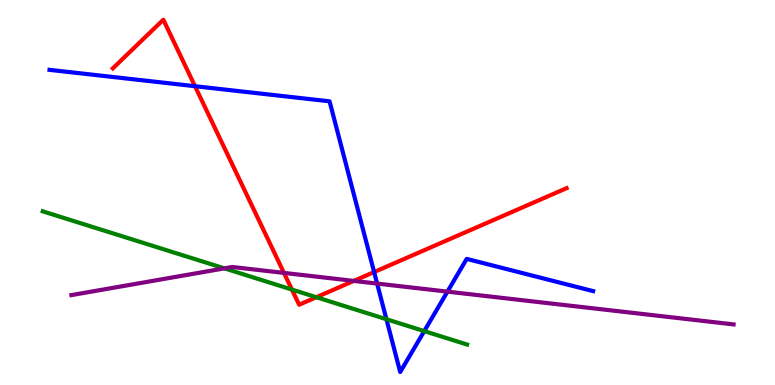[{'lines': ['blue', 'red'], 'intersections': [{'x': 2.52, 'y': 7.76}, {'x': 4.83, 'y': 2.93}]}, {'lines': ['green', 'red'], 'intersections': [{'x': 3.77, 'y': 2.48}, {'x': 4.08, 'y': 2.28}]}, {'lines': ['purple', 'red'], 'intersections': [{'x': 3.66, 'y': 2.91}, {'x': 4.57, 'y': 2.7}]}, {'lines': ['blue', 'green'], 'intersections': [{'x': 4.99, 'y': 1.71}, {'x': 5.47, 'y': 1.4}]}, {'lines': ['blue', 'purple'], 'intersections': [{'x': 4.87, 'y': 2.63}, {'x': 5.77, 'y': 2.43}]}, {'lines': ['green', 'purple'], 'intersections': [{'x': 2.9, 'y': 3.03}]}]